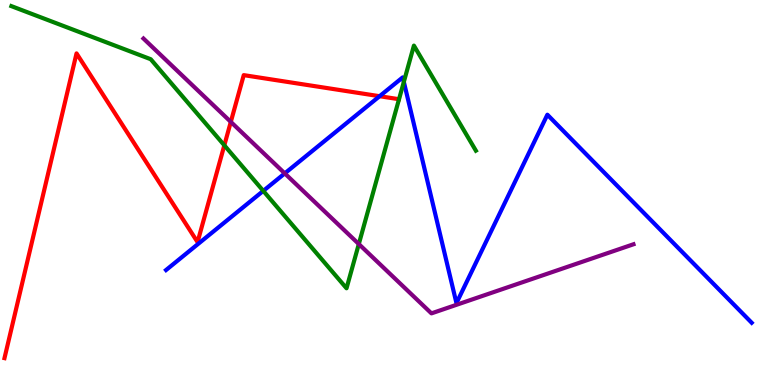[{'lines': ['blue', 'red'], 'intersections': [{'x': 4.9, 'y': 7.5}]}, {'lines': ['green', 'red'], 'intersections': [{'x': 2.89, 'y': 6.23}]}, {'lines': ['purple', 'red'], 'intersections': [{'x': 2.98, 'y': 6.83}]}, {'lines': ['blue', 'green'], 'intersections': [{'x': 3.4, 'y': 5.04}, {'x': 5.21, 'y': 7.87}]}, {'lines': ['blue', 'purple'], 'intersections': [{'x': 3.67, 'y': 5.5}]}, {'lines': ['green', 'purple'], 'intersections': [{'x': 4.63, 'y': 3.66}]}]